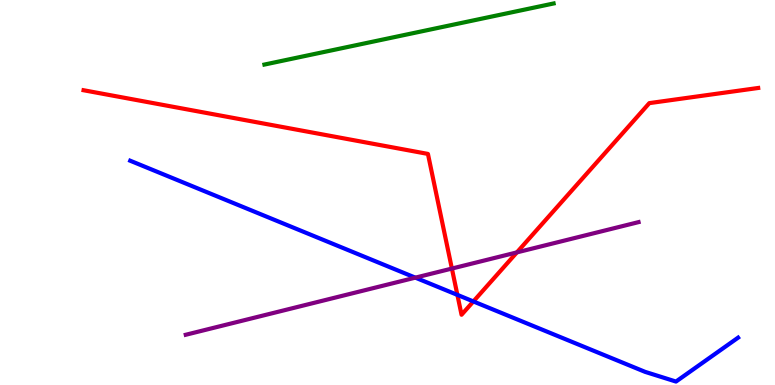[{'lines': ['blue', 'red'], 'intersections': [{'x': 5.9, 'y': 2.34}, {'x': 6.11, 'y': 2.17}]}, {'lines': ['green', 'red'], 'intersections': []}, {'lines': ['purple', 'red'], 'intersections': [{'x': 5.83, 'y': 3.02}, {'x': 6.67, 'y': 3.44}]}, {'lines': ['blue', 'green'], 'intersections': []}, {'lines': ['blue', 'purple'], 'intersections': [{'x': 5.36, 'y': 2.79}]}, {'lines': ['green', 'purple'], 'intersections': []}]